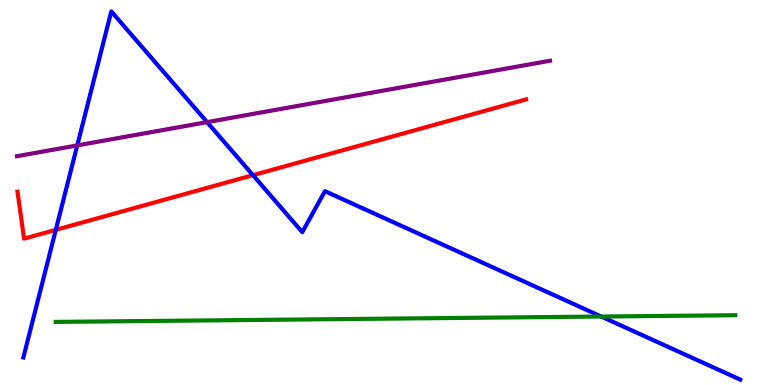[{'lines': ['blue', 'red'], 'intersections': [{'x': 0.72, 'y': 4.03}, {'x': 3.26, 'y': 5.45}]}, {'lines': ['green', 'red'], 'intersections': []}, {'lines': ['purple', 'red'], 'intersections': []}, {'lines': ['blue', 'green'], 'intersections': [{'x': 7.76, 'y': 1.78}]}, {'lines': ['blue', 'purple'], 'intersections': [{'x': 0.997, 'y': 6.22}, {'x': 2.67, 'y': 6.83}]}, {'lines': ['green', 'purple'], 'intersections': []}]